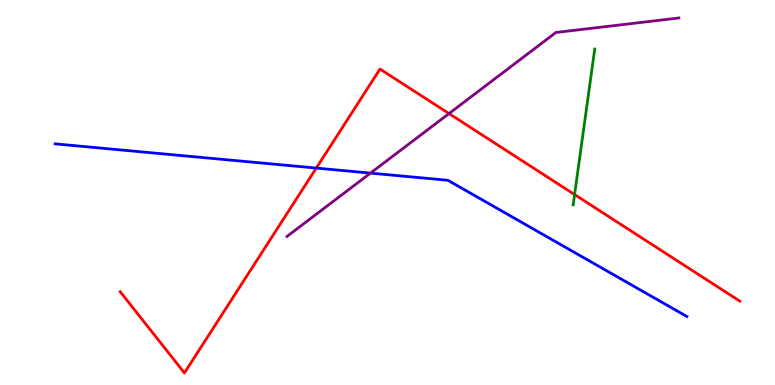[{'lines': ['blue', 'red'], 'intersections': [{'x': 4.08, 'y': 5.63}]}, {'lines': ['green', 'red'], 'intersections': [{'x': 7.41, 'y': 4.95}]}, {'lines': ['purple', 'red'], 'intersections': [{'x': 5.79, 'y': 7.05}]}, {'lines': ['blue', 'green'], 'intersections': []}, {'lines': ['blue', 'purple'], 'intersections': [{'x': 4.78, 'y': 5.5}]}, {'lines': ['green', 'purple'], 'intersections': []}]